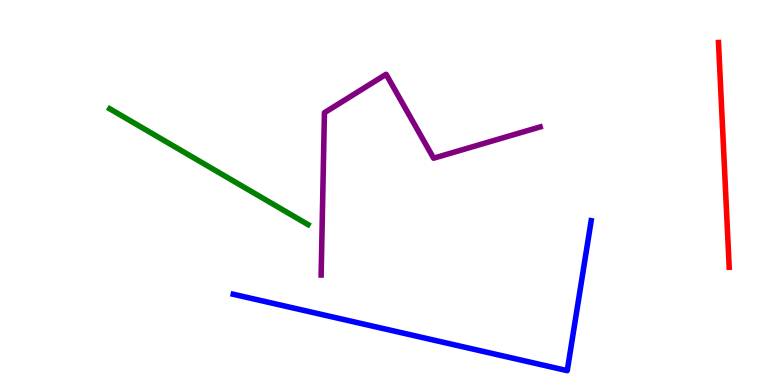[{'lines': ['blue', 'red'], 'intersections': []}, {'lines': ['green', 'red'], 'intersections': []}, {'lines': ['purple', 'red'], 'intersections': []}, {'lines': ['blue', 'green'], 'intersections': []}, {'lines': ['blue', 'purple'], 'intersections': []}, {'lines': ['green', 'purple'], 'intersections': []}]